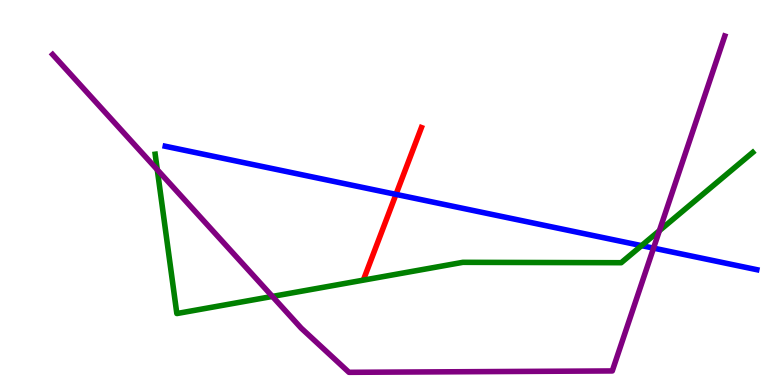[{'lines': ['blue', 'red'], 'intersections': [{'x': 5.11, 'y': 4.95}]}, {'lines': ['green', 'red'], 'intersections': []}, {'lines': ['purple', 'red'], 'intersections': []}, {'lines': ['blue', 'green'], 'intersections': [{'x': 8.28, 'y': 3.62}]}, {'lines': ['blue', 'purple'], 'intersections': [{'x': 8.43, 'y': 3.56}]}, {'lines': ['green', 'purple'], 'intersections': [{'x': 2.03, 'y': 5.59}, {'x': 3.51, 'y': 2.3}, {'x': 8.51, 'y': 4.01}]}]